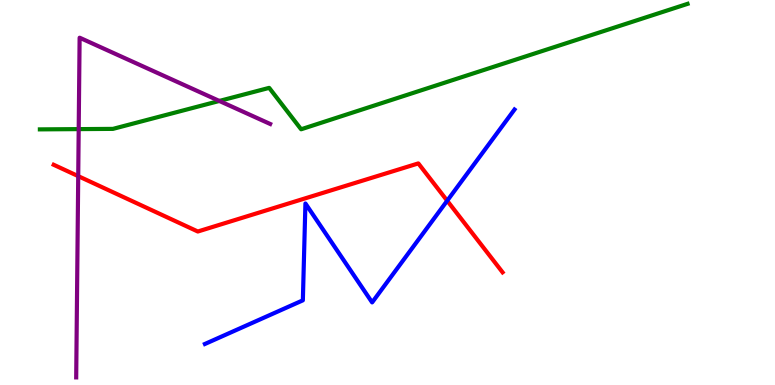[{'lines': ['blue', 'red'], 'intersections': [{'x': 5.77, 'y': 4.79}]}, {'lines': ['green', 'red'], 'intersections': []}, {'lines': ['purple', 'red'], 'intersections': [{'x': 1.01, 'y': 5.43}]}, {'lines': ['blue', 'green'], 'intersections': []}, {'lines': ['blue', 'purple'], 'intersections': []}, {'lines': ['green', 'purple'], 'intersections': [{'x': 1.02, 'y': 6.65}, {'x': 2.83, 'y': 7.38}]}]